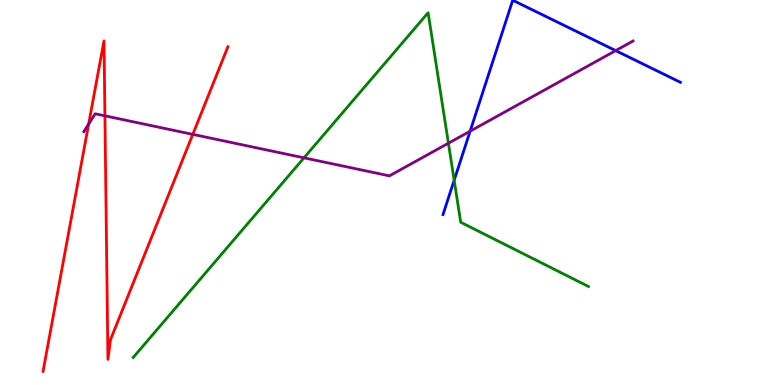[{'lines': ['blue', 'red'], 'intersections': []}, {'lines': ['green', 'red'], 'intersections': []}, {'lines': ['purple', 'red'], 'intersections': [{'x': 1.14, 'y': 6.78}, {'x': 1.35, 'y': 6.99}, {'x': 2.49, 'y': 6.51}]}, {'lines': ['blue', 'green'], 'intersections': [{'x': 5.86, 'y': 5.32}]}, {'lines': ['blue', 'purple'], 'intersections': [{'x': 6.07, 'y': 6.59}, {'x': 7.94, 'y': 8.69}]}, {'lines': ['green', 'purple'], 'intersections': [{'x': 3.92, 'y': 5.9}, {'x': 5.79, 'y': 6.28}]}]